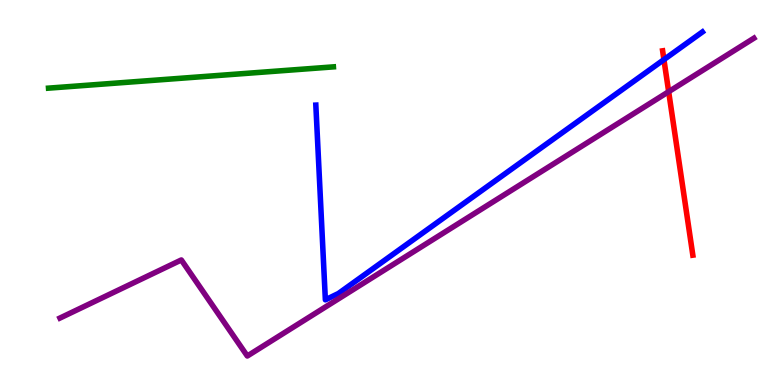[{'lines': ['blue', 'red'], 'intersections': [{'x': 8.57, 'y': 8.45}]}, {'lines': ['green', 'red'], 'intersections': []}, {'lines': ['purple', 'red'], 'intersections': [{'x': 8.63, 'y': 7.62}]}, {'lines': ['blue', 'green'], 'intersections': []}, {'lines': ['blue', 'purple'], 'intersections': []}, {'lines': ['green', 'purple'], 'intersections': []}]